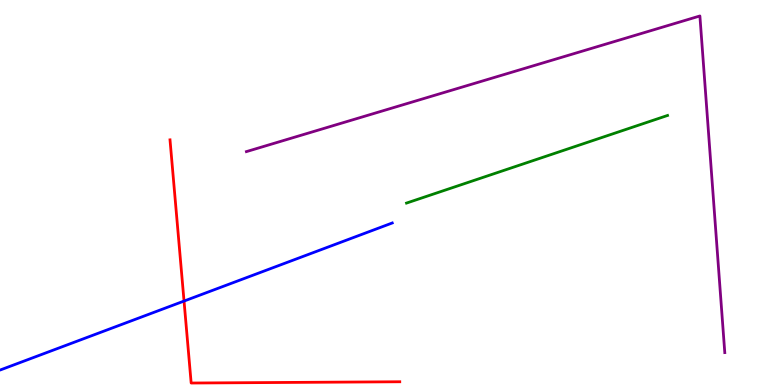[{'lines': ['blue', 'red'], 'intersections': [{'x': 2.37, 'y': 2.18}]}, {'lines': ['green', 'red'], 'intersections': []}, {'lines': ['purple', 'red'], 'intersections': []}, {'lines': ['blue', 'green'], 'intersections': []}, {'lines': ['blue', 'purple'], 'intersections': []}, {'lines': ['green', 'purple'], 'intersections': []}]